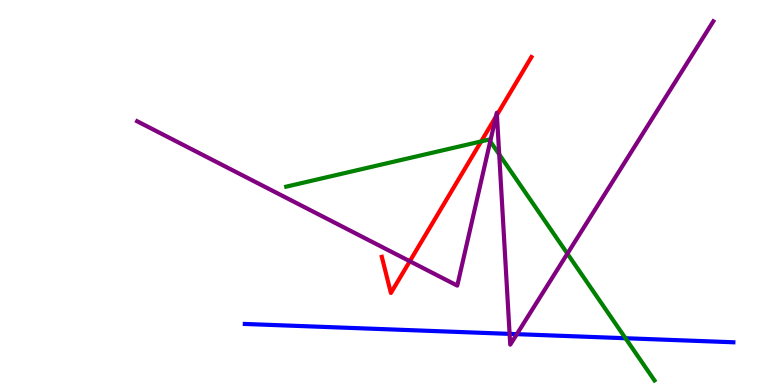[{'lines': ['blue', 'red'], 'intersections': []}, {'lines': ['green', 'red'], 'intersections': [{'x': 6.21, 'y': 6.33}]}, {'lines': ['purple', 'red'], 'intersections': [{'x': 5.29, 'y': 3.21}, {'x': 6.4, 'y': 6.97}, {'x': 6.41, 'y': 7.01}]}, {'lines': ['blue', 'green'], 'intersections': [{'x': 8.07, 'y': 1.21}]}, {'lines': ['blue', 'purple'], 'intersections': [{'x': 6.58, 'y': 1.33}, {'x': 6.67, 'y': 1.32}]}, {'lines': ['green', 'purple'], 'intersections': [{'x': 6.33, 'y': 6.33}, {'x': 6.44, 'y': 5.99}, {'x': 7.32, 'y': 3.41}]}]